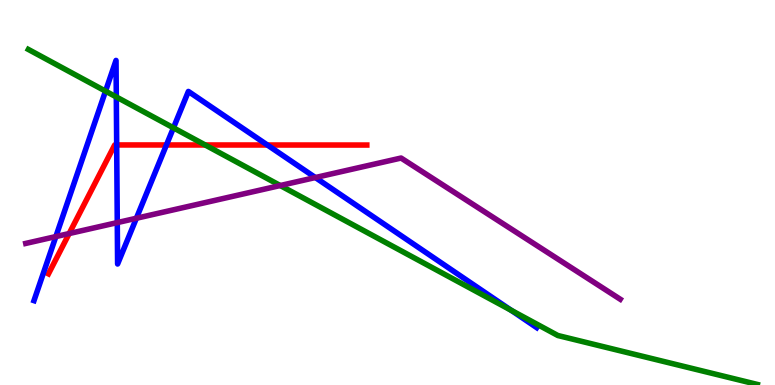[{'lines': ['blue', 'red'], 'intersections': [{'x': 1.51, 'y': 6.23}, {'x': 2.15, 'y': 6.23}, {'x': 3.45, 'y': 6.23}]}, {'lines': ['green', 'red'], 'intersections': [{'x': 2.65, 'y': 6.23}]}, {'lines': ['purple', 'red'], 'intersections': [{'x': 0.892, 'y': 3.93}]}, {'lines': ['blue', 'green'], 'intersections': [{'x': 1.36, 'y': 7.63}, {'x': 1.5, 'y': 7.48}, {'x': 2.24, 'y': 6.68}, {'x': 6.6, 'y': 1.94}]}, {'lines': ['blue', 'purple'], 'intersections': [{'x': 0.721, 'y': 3.86}, {'x': 1.51, 'y': 4.22}, {'x': 1.76, 'y': 4.33}, {'x': 4.07, 'y': 5.39}]}, {'lines': ['green', 'purple'], 'intersections': [{'x': 3.62, 'y': 5.18}]}]